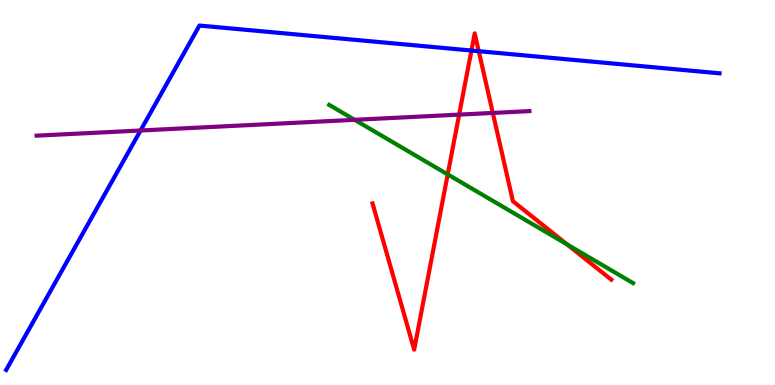[{'lines': ['blue', 'red'], 'intersections': [{'x': 6.08, 'y': 8.69}, {'x': 6.18, 'y': 8.67}]}, {'lines': ['green', 'red'], 'intersections': [{'x': 5.78, 'y': 5.47}, {'x': 7.32, 'y': 3.65}]}, {'lines': ['purple', 'red'], 'intersections': [{'x': 5.92, 'y': 7.02}, {'x': 6.36, 'y': 7.07}]}, {'lines': ['blue', 'green'], 'intersections': []}, {'lines': ['blue', 'purple'], 'intersections': [{'x': 1.81, 'y': 6.61}]}, {'lines': ['green', 'purple'], 'intersections': [{'x': 4.58, 'y': 6.89}]}]